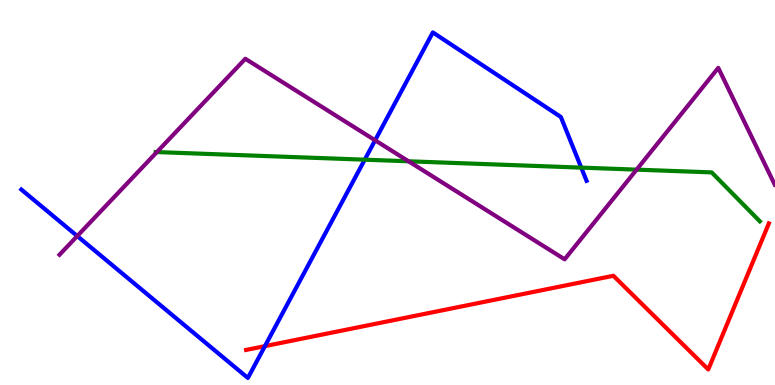[{'lines': ['blue', 'red'], 'intersections': [{'x': 3.42, 'y': 1.01}]}, {'lines': ['green', 'red'], 'intersections': []}, {'lines': ['purple', 'red'], 'intersections': []}, {'lines': ['blue', 'green'], 'intersections': [{'x': 4.71, 'y': 5.85}, {'x': 7.5, 'y': 5.65}]}, {'lines': ['blue', 'purple'], 'intersections': [{'x': 0.997, 'y': 3.87}, {'x': 4.84, 'y': 6.36}]}, {'lines': ['green', 'purple'], 'intersections': [{'x': 2.02, 'y': 6.05}, {'x': 5.27, 'y': 5.81}, {'x': 8.21, 'y': 5.59}]}]